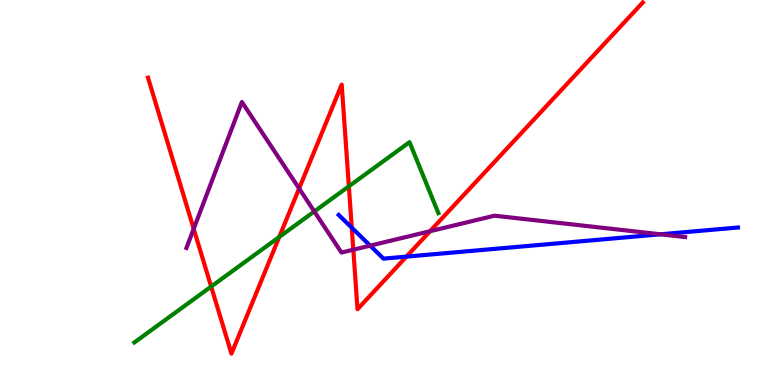[{'lines': ['blue', 'red'], 'intersections': [{'x': 4.54, 'y': 4.09}, {'x': 5.24, 'y': 3.33}]}, {'lines': ['green', 'red'], 'intersections': [{'x': 2.72, 'y': 2.56}, {'x': 3.6, 'y': 3.84}, {'x': 4.5, 'y': 5.16}]}, {'lines': ['purple', 'red'], 'intersections': [{'x': 2.5, 'y': 4.06}, {'x': 3.86, 'y': 5.1}, {'x': 4.56, 'y': 3.51}, {'x': 5.55, 'y': 3.99}]}, {'lines': ['blue', 'green'], 'intersections': []}, {'lines': ['blue', 'purple'], 'intersections': [{'x': 4.78, 'y': 3.62}, {'x': 8.52, 'y': 3.91}]}, {'lines': ['green', 'purple'], 'intersections': [{'x': 4.06, 'y': 4.51}]}]